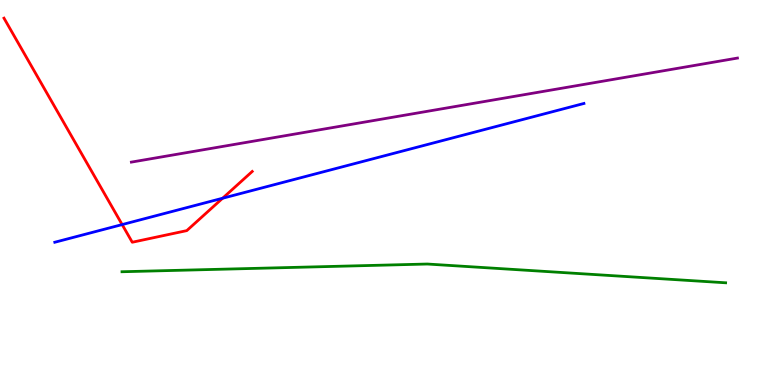[{'lines': ['blue', 'red'], 'intersections': [{'x': 1.58, 'y': 4.17}, {'x': 2.87, 'y': 4.85}]}, {'lines': ['green', 'red'], 'intersections': []}, {'lines': ['purple', 'red'], 'intersections': []}, {'lines': ['blue', 'green'], 'intersections': []}, {'lines': ['blue', 'purple'], 'intersections': []}, {'lines': ['green', 'purple'], 'intersections': []}]